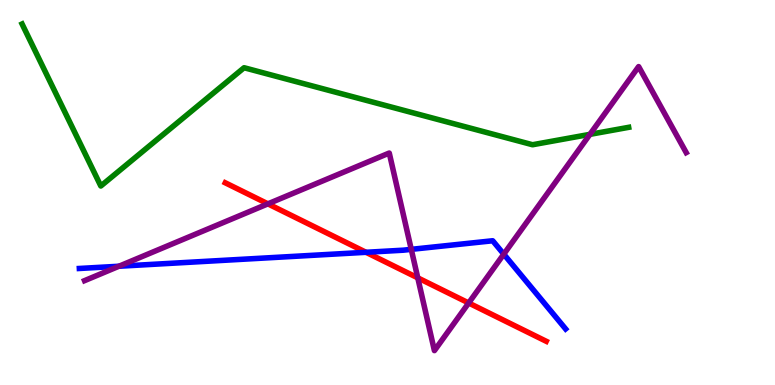[{'lines': ['blue', 'red'], 'intersections': [{'x': 4.72, 'y': 3.45}]}, {'lines': ['green', 'red'], 'intersections': []}, {'lines': ['purple', 'red'], 'intersections': [{'x': 3.46, 'y': 4.71}, {'x': 5.39, 'y': 2.78}, {'x': 6.05, 'y': 2.13}]}, {'lines': ['blue', 'green'], 'intersections': []}, {'lines': ['blue', 'purple'], 'intersections': [{'x': 1.53, 'y': 3.08}, {'x': 5.31, 'y': 3.52}, {'x': 6.5, 'y': 3.4}]}, {'lines': ['green', 'purple'], 'intersections': [{'x': 7.61, 'y': 6.51}]}]